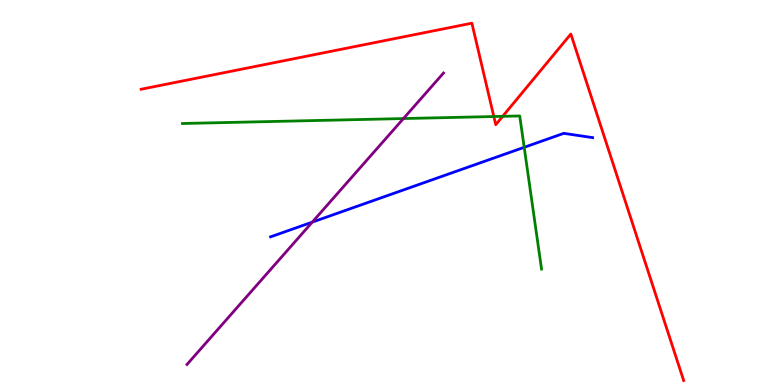[{'lines': ['blue', 'red'], 'intersections': []}, {'lines': ['green', 'red'], 'intersections': [{'x': 6.37, 'y': 6.97}, {'x': 6.49, 'y': 6.98}]}, {'lines': ['purple', 'red'], 'intersections': []}, {'lines': ['blue', 'green'], 'intersections': [{'x': 6.76, 'y': 6.17}]}, {'lines': ['blue', 'purple'], 'intersections': [{'x': 4.03, 'y': 4.23}]}, {'lines': ['green', 'purple'], 'intersections': [{'x': 5.21, 'y': 6.92}]}]